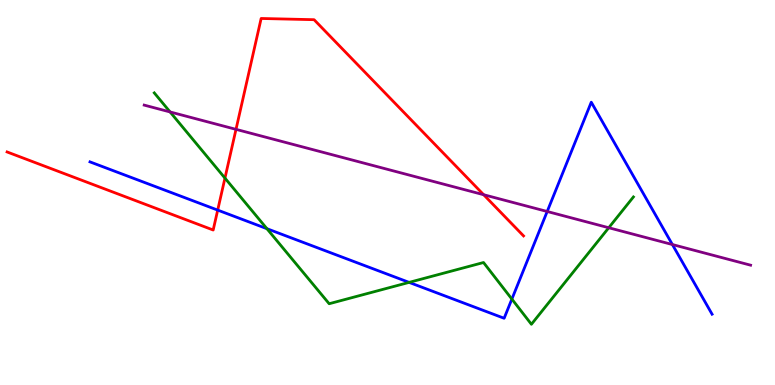[{'lines': ['blue', 'red'], 'intersections': [{'x': 2.81, 'y': 4.54}]}, {'lines': ['green', 'red'], 'intersections': [{'x': 2.9, 'y': 5.37}]}, {'lines': ['purple', 'red'], 'intersections': [{'x': 3.05, 'y': 6.64}, {'x': 6.24, 'y': 4.94}]}, {'lines': ['blue', 'green'], 'intersections': [{'x': 3.44, 'y': 4.06}, {'x': 5.28, 'y': 2.67}, {'x': 6.6, 'y': 2.23}]}, {'lines': ['blue', 'purple'], 'intersections': [{'x': 7.06, 'y': 4.51}, {'x': 8.68, 'y': 3.65}]}, {'lines': ['green', 'purple'], 'intersections': [{'x': 2.19, 'y': 7.09}, {'x': 7.85, 'y': 4.08}]}]